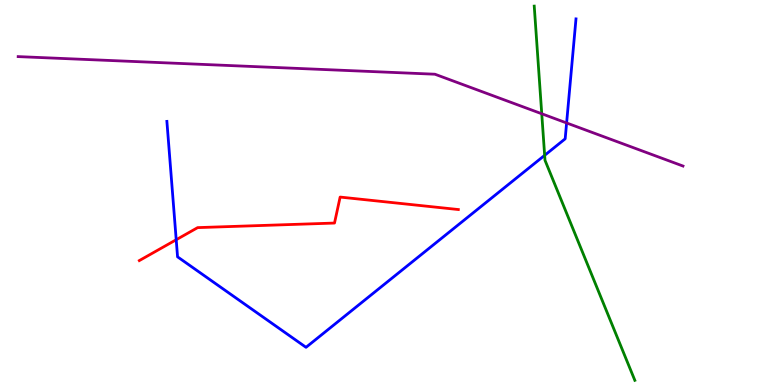[{'lines': ['blue', 'red'], 'intersections': [{'x': 2.27, 'y': 3.77}]}, {'lines': ['green', 'red'], 'intersections': []}, {'lines': ['purple', 'red'], 'intersections': []}, {'lines': ['blue', 'green'], 'intersections': [{'x': 7.03, 'y': 5.97}]}, {'lines': ['blue', 'purple'], 'intersections': [{'x': 7.31, 'y': 6.81}]}, {'lines': ['green', 'purple'], 'intersections': [{'x': 6.99, 'y': 7.05}]}]